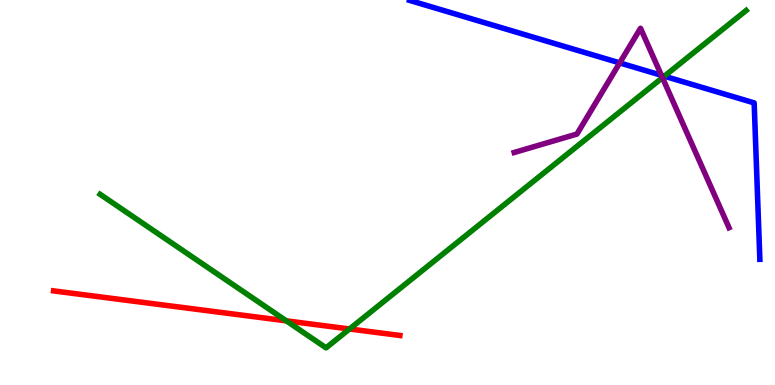[{'lines': ['blue', 'red'], 'intersections': []}, {'lines': ['green', 'red'], 'intersections': [{'x': 3.69, 'y': 1.67}, {'x': 4.51, 'y': 1.46}]}, {'lines': ['purple', 'red'], 'intersections': []}, {'lines': ['blue', 'green'], 'intersections': [{'x': 8.57, 'y': 8.02}]}, {'lines': ['blue', 'purple'], 'intersections': [{'x': 8.0, 'y': 8.37}, {'x': 8.53, 'y': 8.04}]}, {'lines': ['green', 'purple'], 'intersections': [{'x': 8.55, 'y': 7.98}]}]